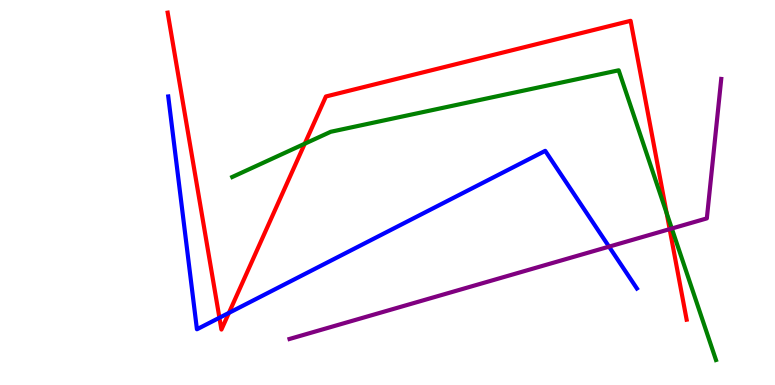[{'lines': ['blue', 'red'], 'intersections': [{'x': 2.83, 'y': 1.75}, {'x': 2.95, 'y': 1.87}]}, {'lines': ['green', 'red'], 'intersections': [{'x': 3.93, 'y': 6.27}, {'x': 8.6, 'y': 4.46}]}, {'lines': ['purple', 'red'], 'intersections': [{'x': 8.64, 'y': 4.05}]}, {'lines': ['blue', 'green'], 'intersections': []}, {'lines': ['blue', 'purple'], 'intersections': [{'x': 7.86, 'y': 3.59}]}, {'lines': ['green', 'purple'], 'intersections': [{'x': 8.67, 'y': 4.06}]}]